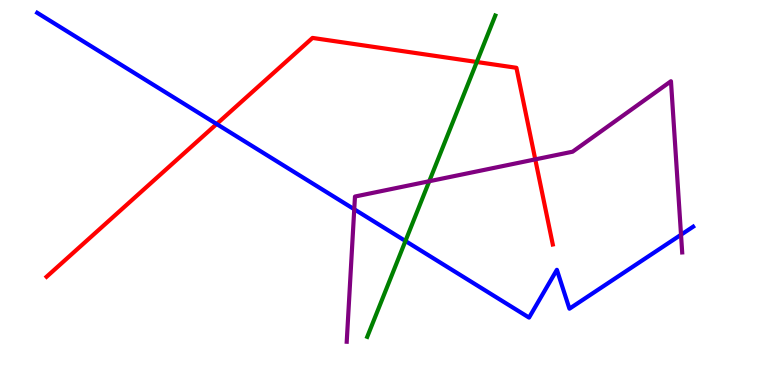[{'lines': ['blue', 'red'], 'intersections': [{'x': 2.8, 'y': 6.78}]}, {'lines': ['green', 'red'], 'intersections': [{'x': 6.15, 'y': 8.39}]}, {'lines': ['purple', 'red'], 'intersections': [{'x': 6.91, 'y': 5.86}]}, {'lines': ['blue', 'green'], 'intersections': [{'x': 5.23, 'y': 3.74}]}, {'lines': ['blue', 'purple'], 'intersections': [{'x': 4.57, 'y': 4.56}, {'x': 8.79, 'y': 3.9}]}, {'lines': ['green', 'purple'], 'intersections': [{'x': 5.54, 'y': 5.29}]}]